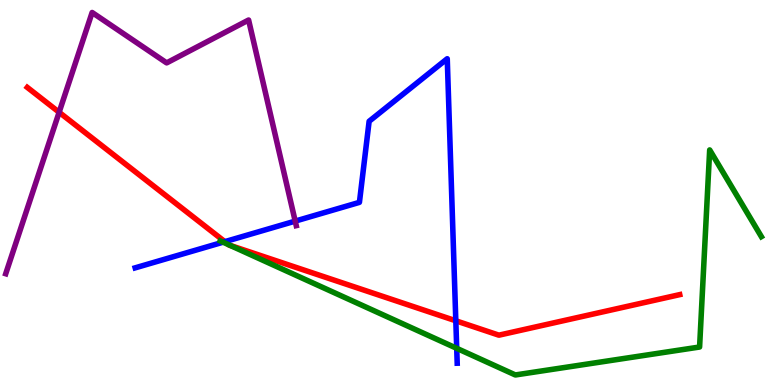[{'lines': ['blue', 'red'], 'intersections': [{'x': 2.9, 'y': 3.72}, {'x': 5.88, 'y': 1.67}]}, {'lines': ['green', 'red'], 'intersections': [{'x': 2.95, 'y': 3.64}, {'x': 2.97, 'y': 3.63}]}, {'lines': ['purple', 'red'], 'intersections': [{'x': 0.763, 'y': 7.08}]}, {'lines': ['blue', 'green'], 'intersections': [{'x': 2.88, 'y': 3.71}, {'x': 5.89, 'y': 0.953}]}, {'lines': ['blue', 'purple'], 'intersections': [{'x': 3.81, 'y': 4.26}]}, {'lines': ['green', 'purple'], 'intersections': []}]